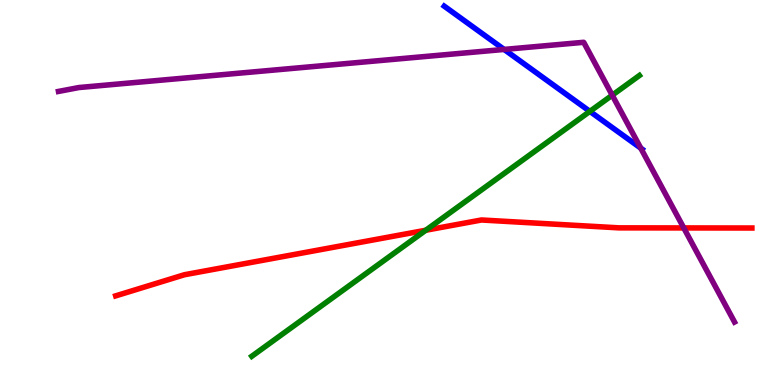[{'lines': ['blue', 'red'], 'intersections': []}, {'lines': ['green', 'red'], 'intersections': [{'x': 5.49, 'y': 4.02}]}, {'lines': ['purple', 'red'], 'intersections': [{'x': 8.82, 'y': 4.08}]}, {'lines': ['blue', 'green'], 'intersections': [{'x': 7.61, 'y': 7.11}]}, {'lines': ['blue', 'purple'], 'intersections': [{'x': 6.5, 'y': 8.72}, {'x': 8.27, 'y': 6.15}]}, {'lines': ['green', 'purple'], 'intersections': [{'x': 7.9, 'y': 7.53}]}]